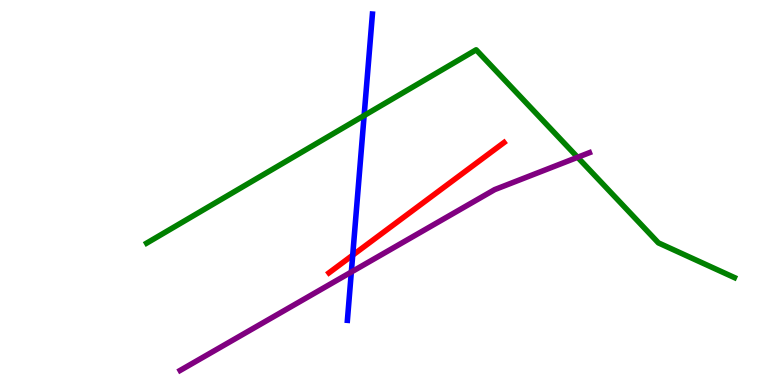[{'lines': ['blue', 'red'], 'intersections': [{'x': 4.55, 'y': 3.37}]}, {'lines': ['green', 'red'], 'intersections': []}, {'lines': ['purple', 'red'], 'intersections': []}, {'lines': ['blue', 'green'], 'intersections': [{'x': 4.7, 'y': 7.0}]}, {'lines': ['blue', 'purple'], 'intersections': [{'x': 4.53, 'y': 2.93}]}, {'lines': ['green', 'purple'], 'intersections': [{'x': 7.45, 'y': 5.91}]}]